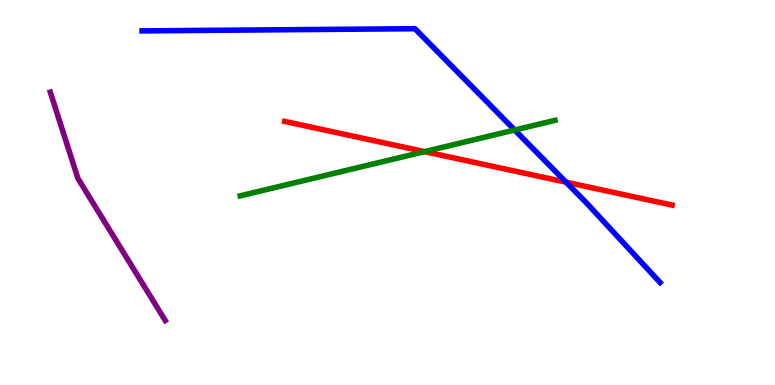[{'lines': ['blue', 'red'], 'intersections': [{'x': 7.3, 'y': 5.27}]}, {'lines': ['green', 'red'], 'intersections': [{'x': 5.48, 'y': 6.06}]}, {'lines': ['purple', 'red'], 'intersections': []}, {'lines': ['blue', 'green'], 'intersections': [{'x': 6.64, 'y': 6.62}]}, {'lines': ['blue', 'purple'], 'intersections': []}, {'lines': ['green', 'purple'], 'intersections': []}]